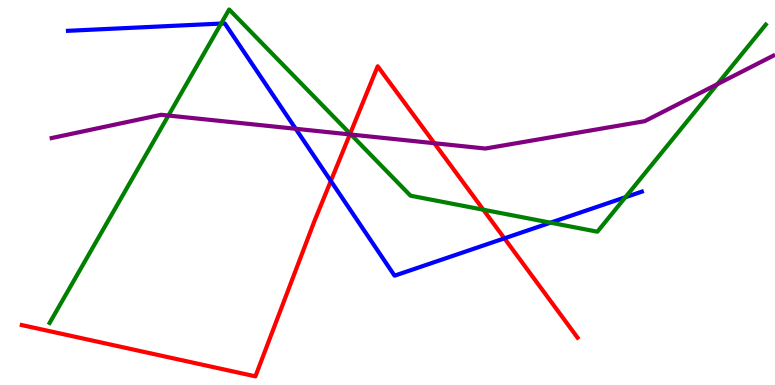[{'lines': ['blue', 'red'], 'intersections': [{'x': 4.27, 'y': 5.3}, {'x': 6.51, 'y': 3.81}]}, {'lines': ['green', 'red'], 'intersections': [{'x': 4.52, 'y': 6.53}, {'x': 6.24, 'y': 4.55}]}, {'lines': ['purple', 'red'], 'intersections': [{'x': 4.51, 'y': 6.51}, {'x': 5.6, 'y': 6.28}]}, {'lines': ['blue', 'green'], 'intersections': [{'x': 2.85, 'y': 9.39}, {'x': 7.1, 'y': 4.22}, {'x': 8.07, 'y': 4.88}]}, {'lines': ['blue', 'purple'], 'intersections': [{'x': 3.82, 'y': 6.65}]}, {'lines': ['green', 'purple'], 'intersections': [{'x': 2.17, 'y': 7.0}, {'x': 4.53, 'y': 6.51}, {'x': 9.26, 'y': 7.81}]}]